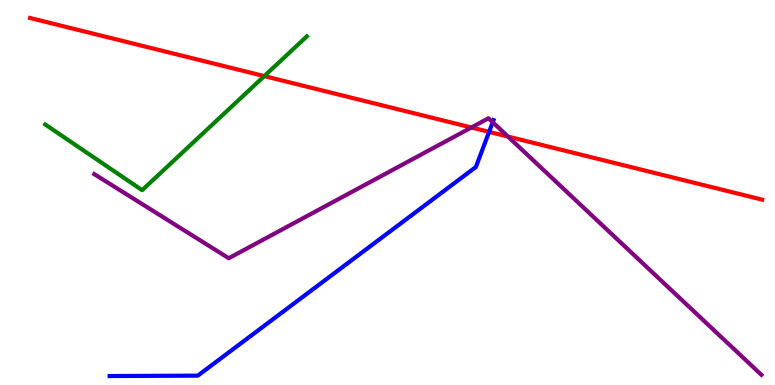[{'lines': ['blue', 'red'], 'intersections': [{'x': 6.31, 'y': 6.57}]}, {'lines': ['green', 'red'], 'intersections': [{'x': 3.41, 'y': 8.02}]}, {'lines': ['purple', 'red'], 'intersections': [{'x': 6.08, 'y': 6.69}, {'x': 6.55, 'y': 6.45}]}, {'lines': ['blue', 'green'], 'intersections': []}, {'lines': ['blue', 'purple'], 'intersections': [{'x': 6.36, 'y': 6.83}]}, {'lines': ['green', 'purple'], 'intersections': []}]